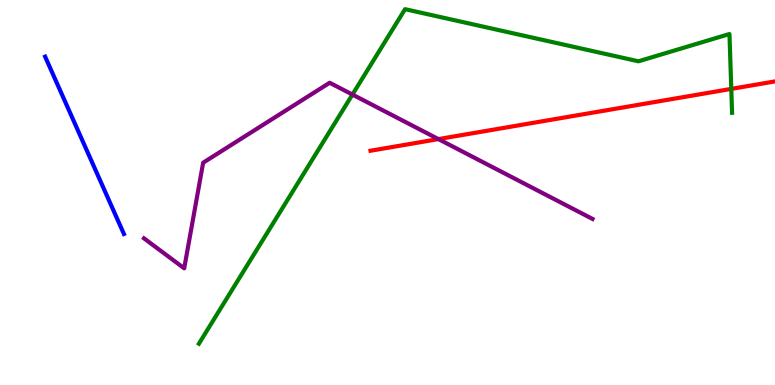[{'lines': ['blue', 'red'], 'intersections': []}, {'lines': ['green', 'red'], 'intersections': [{'x': 9.44, 'y': 7.69}]}, {'lines': ['purple', 'red'], 'intersections': [{'x': 5.66, 'y': 6.39}]}, {'lines': ['blue', 'green'], 'intersections': []}, {'lines': ['blue', 'purple'], 'intersections': []}, {'lines': ['green', 'purple'], 'intersections': [{'x': 4.55, 'y': 7.54}]}]